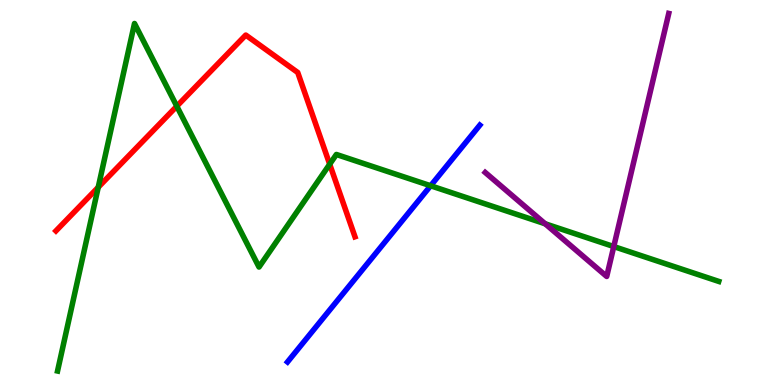[{'lines': ['blue', 'red'], 'intersections': []}, {'lines': ['green', 'red'], 'intersections': [{'x': 1.27, 'y': 5.14}, {'x': 2.28, 'y': 7.24}, {'x': 4.25, 'y': 5.74}]}, {'lines': ['purple', 'red'], 'intersections': []}, {'lines': ['blue', 'green'], 'intersections': [{'x': 5.56, 'y': 5.18}]}, {'lines': ['blue', 'purple'], 'intersections': []}, {'lines': ['green', 'purple'], 'intersections': [{'x': 7.03, 'y': 4.19}, {'x': 7.92, 'y': 3.6}]}]